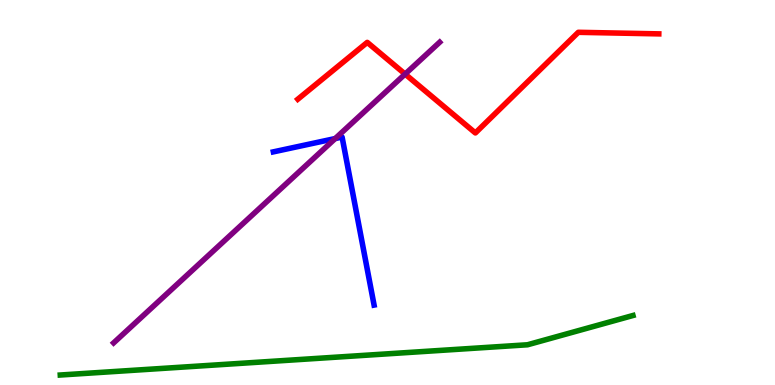[{'lines': ['blue', 'red'], 'intersections': []}, {'lines': ['green', 'red'], 'intersections': []}, {'lines': ['purple', 'red'], 'intersections': [{'x': 5.23, 'y': 8.08}]}, {'lines': ['blue', 'green'], 'intersections': []}, {'lines': ['blue', 'purple'], 'intersections': [{'x': 4.33, 'y': 6.4}]}, {'lines': ['green', 'purple'], 'intersections': []}]